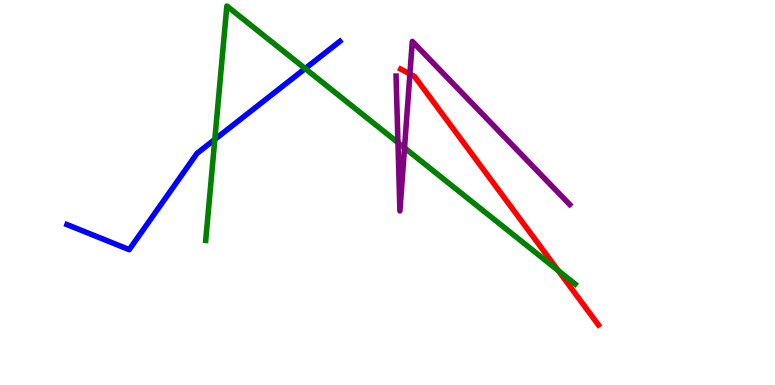[{'lines': ['blue', 'red'], 'intersections': []}, {'lines': ['green', 'red'], 'intersections': [{'x': 7.2, 'y': 2.97}]}, {'lines': ['purple', 'red'], 'intersections': [{'x': 5.29, 'y': 8.08}]}, {'lines': ['blue', 'green'], 'intersections': [{'x': 2.77, 'y': 6.38}, {'x': 3.94, 'y': 8.22}]}, {'lines': ['blue', 'purple'], 'intersections': []}, {'lines': ['green', 'purple'], 'intersections': [{'x': 5.13, 'y': 6.3}, {'x': 5.22, 'y': 6.16}]}]